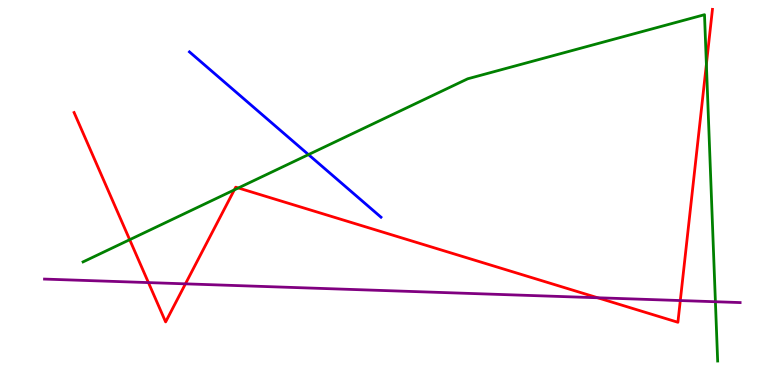[{'lines': ['blue', 'red'], 'intersections': []}, {'lines': ['green', 'red'], 'intersections': [{'x': 1.67, 'y': 3.77}, {'x': 3.02, 'y': 5.07}, {'x': 3.08, 'y': 5.12}, {'x': 9.11, 'y': 8.33}]}, {'lines': ['purple', 'red'], 'intersections': [{'x': 1.92, 'y': 2.66}, {'x': 2.39, 'y': 2.63}, {'x': 7.71, 'y': 2.27}, {'x': 8.78, 'y': 2.19}]}, {'lines': ['blue', 'green'], 'intersections': [{'x': 3.98, 'y': 5.98}]}, {'lines': ['blue', 'purple'], 'intersections': []}, {'lines': ['green', 'purple'], 'intersections': [{'x': 9.23, 'y': 2.16}]}]